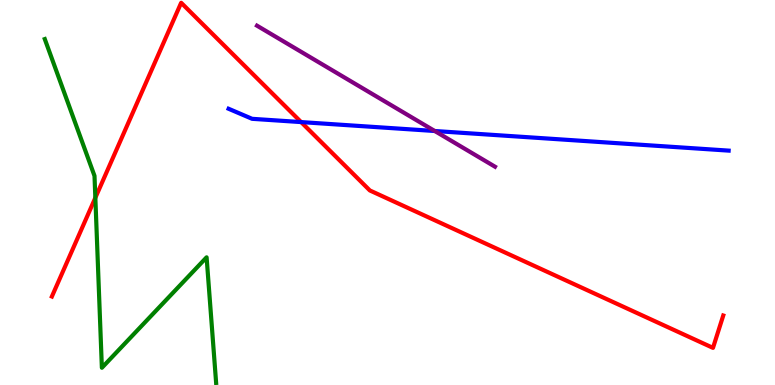[{'lines': ['blue', 'red'], 'intersections': [{'x': 3.89, 'y': 6.83}]}, {'lines': ['green', 'red'], 'intersections': [{'x': 1.23, 'y': 4.86}]}, {'lines': ['purple', 'red'], 'intersections': []}, {'lines': ['blue', 'green'], 'intersections': []}, {'lines': ['blue', 'purple'], 'intersections': [{'x': 5.61, 'y': 6.6}]}, {'lines': ['green', 'purple'], 'intersections': []}]